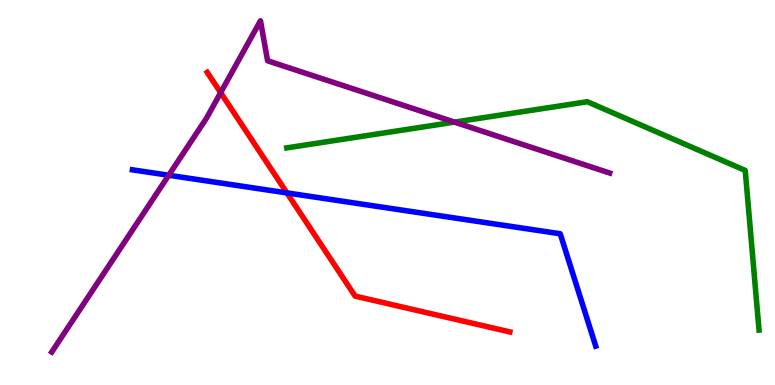[{'lines': ['blue', 'red'], 'intersections': [{'x': 3.7, 'y': 4.99}]}, {'lines': ['green', 'red'], 'intersections': []}, {'lines': ['purple', 'red'], 'intersections': [{'x': 2.85, 'y': 7.59}]}, {'lines': ['blue', 'green'], 'intersections': []}, {'lines': ['blue', 'purple'], 'intersections': [{'x': 2.18, 'y': 5.45}]}, {'lines': ['green', 'purple'], 'intersections': [{'x': 5.86, 'y': 6.83}]}]